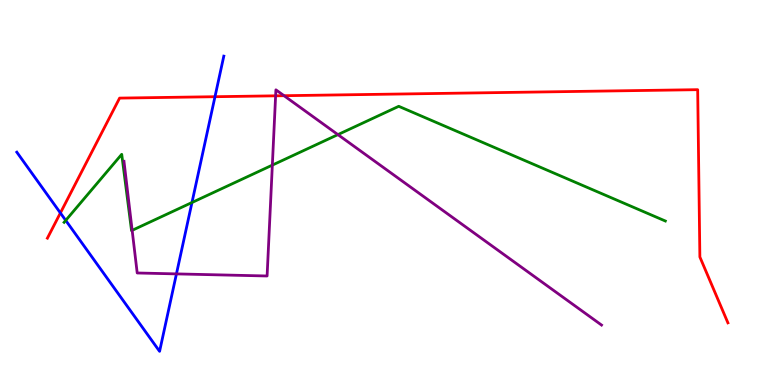[{'lines': ['blue', 'red'], 'intersections': [{'x': 0.779, 'y': 4.47}, {'x': 2.77, 'y': 7.49}]}, {'lines': ['green', 'red'], 'intersections': []}, {'lines': ['purple', 'red'], 'intersections': [{'x': 3.56, 'y': 7.51}, {'x': 3.67, 'y': 7.51}]}, {'lines': ['blue', 'green'], 'intersections': [{'x': 0.848, 'y': 4.28}, {'x': 2.48, 'y': 4.74}]}, {'lines': ['blue', 'purple'], 'intersections': [{'x': 2.28, 'y': 2.89}]}, {'lines': ['green', 'purple'], 'intersections': [{'x': 1.71, 'y': 4.02}, {'x': 3.51, 'y': 5.71}, {'x': 4.36, 'y': 6.5}]}]